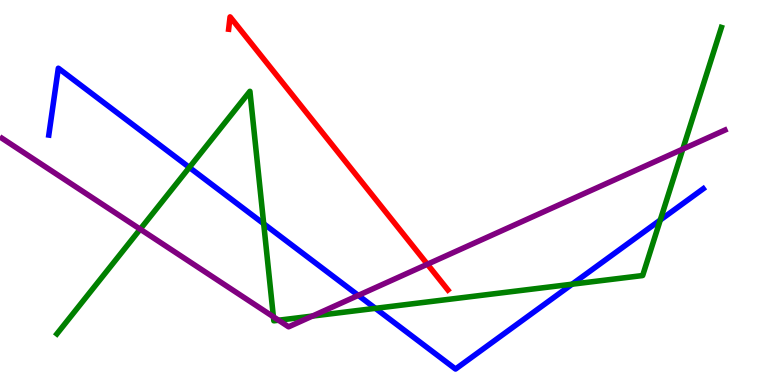[{'lines': ['blue', 'red'], 'intersections': []}, {'lines': ['green', 'red'], 'intersections': []}, {'lines': ['purple', 'red'], 'intersections': [{'x': 5.51, 'y': 3.14}]}, {'lines': ['blue', 'green'], 'intersections': [{'x': 2.44, 'y': 5.65}, {'x': 3.4, 'y': 4.19}, {'x': 4.84, 'y': 1.99}, {'x': 7.38, 'y': 2.62}, {'x': 8.52, 'y': 4.29}]}, {'lines': ['blue', 'purple'], 'intersections': [{'x': 4.62, 'y': 2.33}]}, {'lines': ['green', 'purple'], 'intersections': [{'x': 1.81, 'y': 4.05}, {'x': 3.53, 'y': 1.77}, {'x': 3.59, 'y': 1.68}, {'x': 4.03, 'y': 1.79}, {'x': 8.81, 'y': 6.13}]}]